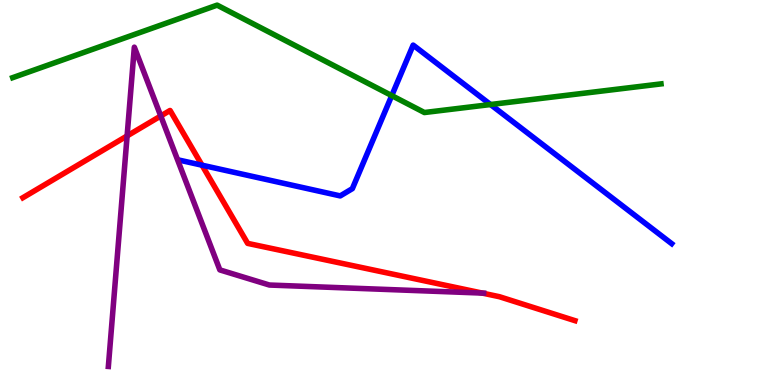[{'lines': ['blue', 'red'], 'intersections': [{'x': 2.61, 'y': 5.71}]}, {'lines': ['green', 'red'], 'intersections': []}, {'lines': ['purple', 'red'], 'intersections': [{'x': 1.64, 'y': 6.47}, {'x': 2.07, 'y': 6.99}, {'x': 6.22, 'y': 2.39}]}, {'lines': ['blue', 'green'], 'intersections': [{'x': 5.06, 'y': 7.52}, {'x': 6.33, 'y': 7.28}]}, {'lines': ['blue', 'purple'], 'intersections': []}, {'lines': ['green', 'purple'], 'intersections': []}]